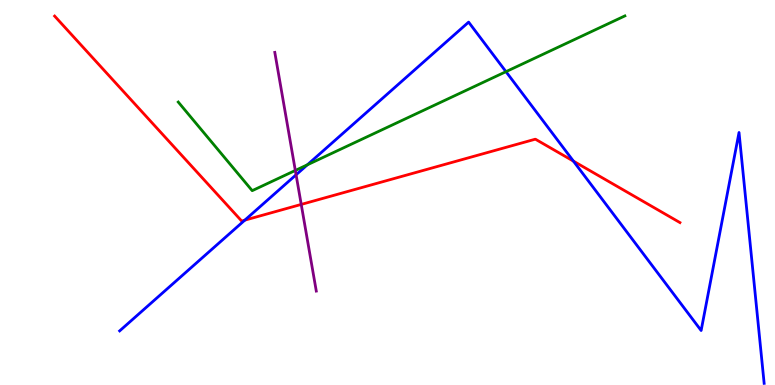[{'lines': ['blue', 'red'], 'intersections': [{'x': 3.16, 'y': 4.28}, {'x': 7.4, 'y': 5.81}]}, {'lines': ['green', 'red'], 'intersections': []}, {'lines': ['purple', 'red'], 'intersections': [{'x': 3.89, 'y': 4.69}]}, {'lines': ['blue', 'green'], 'intersections': [{'x': 3.97, 'y': 5.72}, {'x': 6.53, 'y': 8.14}]}, {'lines': ['blue', 'purple'], 'intersections': [{'x': 3.82, 'y': 5.46}]}, {'lines': ['green', 'purple'], 'intersections': [{'x': 3.81, 'y': 5.57}]}]